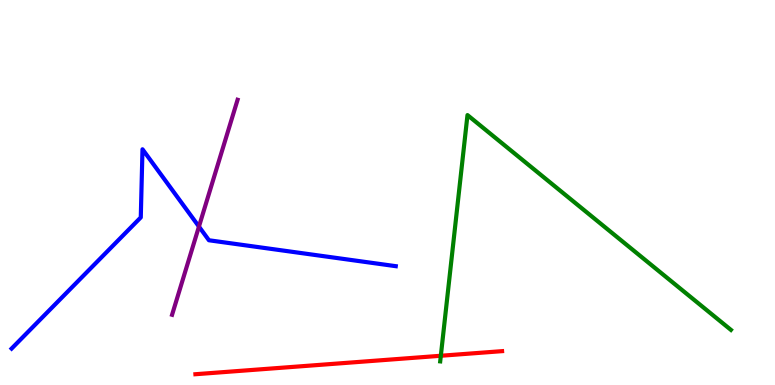[{'lines': ['blue', 'red'], 'intersections': []}, {'lines': ['green', 'red'], 'intersections': [{'x': 5.69, 'y': 0.759}]}, {'lines': ['purple', 'red'], 'intersections': []}, {'lines': ['blue', 'green'], 'intersections': []}, {'lines': ['blue', 'purple'], 'intersections': [{'x': 2.57, 'y': 4.11}]}, {'lines': ['green', 'purple'], 'intersections': []}]